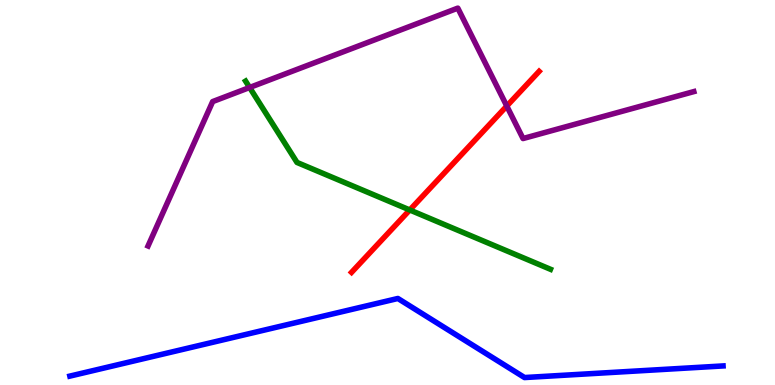[{'lines': ['blue', 'red'], 'intersections': []}, {'lines': ['green', 'red'], 'intersections': [{'x': 5.29, 'y': 4.55}]}, {'lines': ['purple', 'red'], 'intersections': [{'x': 6.54, 'y': 7.25}]}, {'lines': ['blue', 'green'], 'intersections': []}, {'lines': ['blue', 'purple'], 'intersections': []}, {'lines': ['green', 'purple'], 'intersections': [{'x': 3.22, 'y': 7.73}]}]